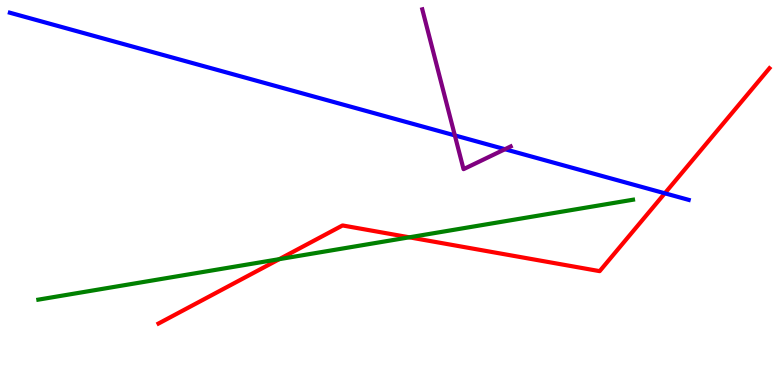[{'lines': ['blue', 'red'], 'intersections': [{'x': 8.58, 'y': 4.98}]}, {'lines': ['green', 'red'], 'intersections': [{'x': 3.6, 'y': 3.27}, {'x': 5.28, 'y': 3.84}]}, {'lines': ['purple', 'red'], 'intersections': []}, {'lines': ['blue', 'green'], 'intersections': []}, {'lines': ['blue', 'purple'], 'intersections': [{'x': 5.87, 'y': 6.48}, {'x': 6.52, 'y': 6.12}]}, {'lines': ['green', 'purple'], 'intersections': []}]